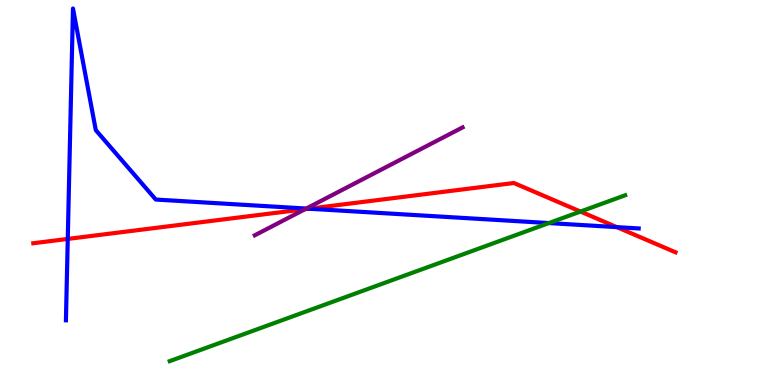[{'lines': ['blue', 'red'], 'intersections': [{'x': 0.874, 'y': 3.79}, {'x': 3.98, 'y': 4.58}, {'x': 7.96, 'y': 4.1}]}, {'lines': ['green', 'red'], 'intersections': [{'x': 7.49, 'y': 4.51}]}, {'lines': ['purple', 'red'], 'intersections': [{'x': 3.94, 'y': 4.57}]}, {'lines': ['blue', 'green'], 'intersections': [{'x': 7.08, 'y': 4.21}]}, {'lines': ['blue', 'purple'], 'intersections': [{'x': 3.95, 'y': 4.58}]}, {'lines': ['green', 'purple'], 'intersections': []}]